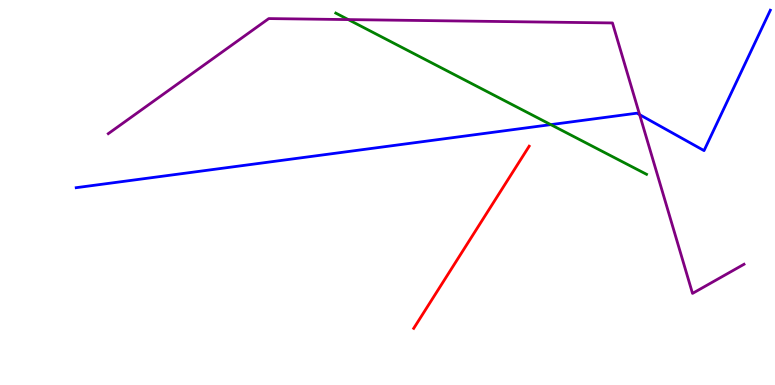[{'lines': ['blue', 'red'], 'intersections': []}, {'lines': ['green', 'red'], 'intersections': []}, {'lines': ['purple', 'red'], 'intersections': []}, {'lines': ['blue', 'green'], 'intersections': [{'x': 7.11, 'y': 6.76}]}, {'lines': ['blue', 'purple'], 'intersections': [{'x': 8.25, 'y': 7.02}]}, {'lines': ['green', 'purple'], 'intersections': [{'x': 4.49, 'y': 9.49}]}]